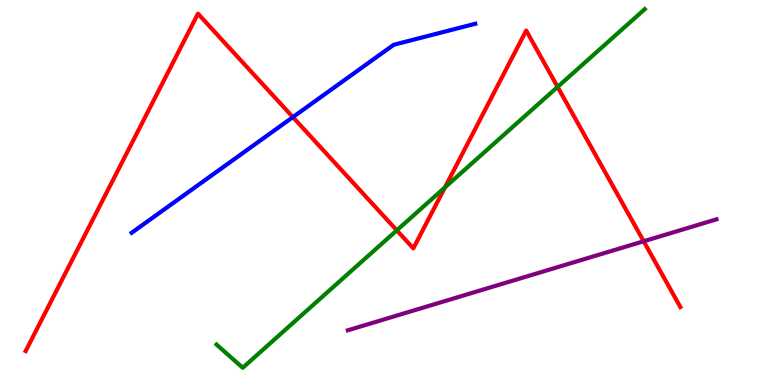[{'lines': ['blue', 'red'], 'intersections': [{'x': 3.78, 'y': 6.96}]}, {'lines': ['green', 'red'], 'intersections': [{'x': 5.12, 'y': 4.02}, {'x': 5.74, 'y': 5.13}, {'x': 7.19, 'y': 7.74}]}, {'lines': ['purple', 'red'], 'intersections': [{'x': 8.31, 'y': 3.73}]}, {'lines': ['blue', 'green'], 'intersections': []}, {'lines': ['blue', 'purple'], 'intersections': []}, {'lines': ['green', 'purple'], 'intersections': []}]